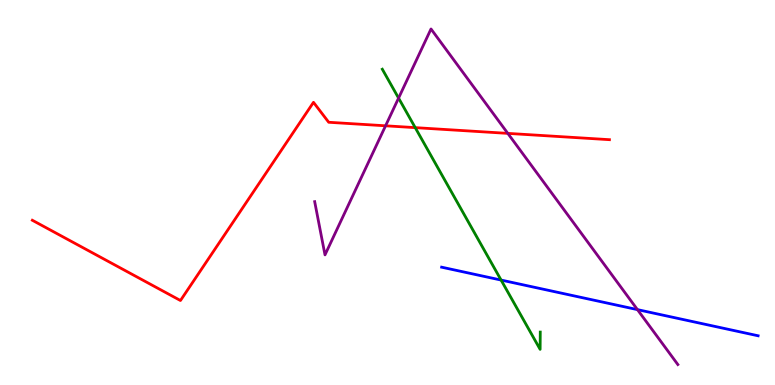[{'lines': ['blue', 'red'], 'intersections': []}, {'lines': ['green', 'red'], 'intersections': [{'x': 5.36, 'y': 6.68}]}, {'lines': ['purple', 'red'], 'intersections': [{'x': 4.98, 'y': 6.73}, {'x': 6.55, 'y': 6.54}]}, {'lines': ['blue', 'green'], 'intersections': [{'x': 6.47, 'y': 2.73}]}, {'lines': ['blue', 'purple'], 'intersections': [{'x': 8.23, 'y': 1.96}]}, {'lines': ['green', 'purple'], 'intersections': [{'x': 5.14, 'y': 7.45}]}]